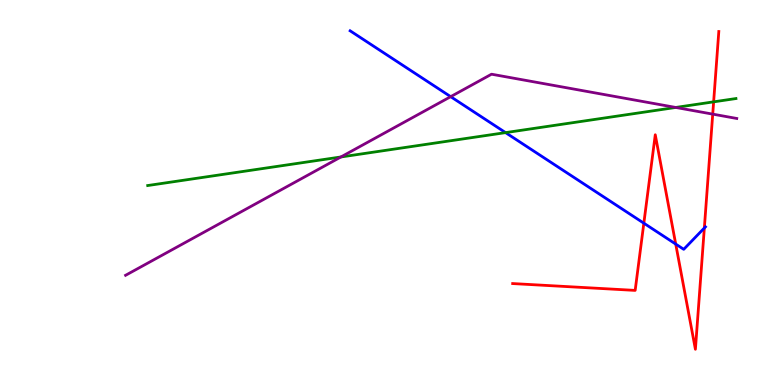[{'lines': ['blue', 'red'], 'intersections': [{'x': 8.31, 'y': 4.2}, {'x': 8.72, 'y': 3.66}, {'x': 9.09, 'y': 4.08}]}, {'lines': ['green', 'red'], 'intersections': [{'x': 9.21, 'y': 7.35}]}, {'lines': ['purple', 'red'], 'intersections': [{'x': 9.2, 'y': 7.04}]}, {'lines': ['blue', 'green'], 'intersections': [{'x': 6.52, 'y': 6.56}]}, {'lines': ['blue', 'purple'], 'intersections': [{'x': 5.82, 'y': 7.49}]}, {'lines': ['green', 'purple'], 'intersections': [{'x': 4.4, 'y': 5.92}, {'x': 8.72, 'y': 7.21}]}]